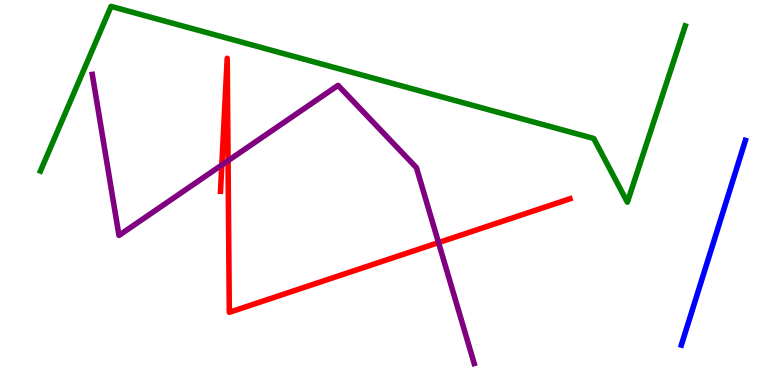[{'lines': ['blue', 'red'], 'intersections': []}, {'lines': ['green', 'red'], 'intersections': []}, {'lines': ['purple', 'red'], 'intersections': [{'x': 2.86, 'y': 5.72}, {'x': 2.94, 'y': 5.83}, {'x': 5.66, 'y': 3.7}]}, {'lines': ['blue', 'green'], 'intersections': []}, {'lines': ['blue', 'purple'], 'intersections': []}, {'lines': ['green', 'purple'], 'intersections': []}]